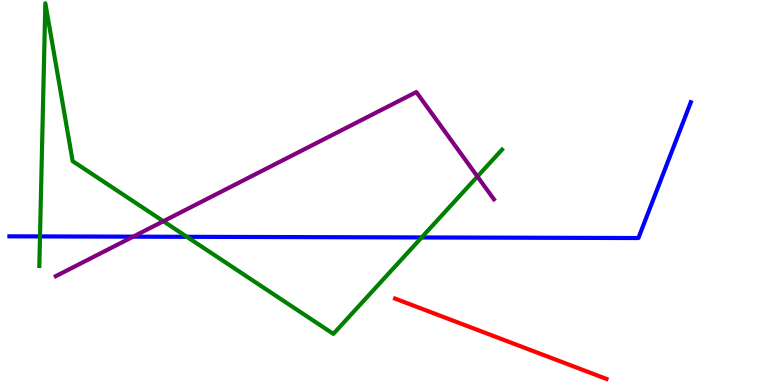[{'lines': ['blue', 'red'], 'intersections': []}, {'lines': ['green', 'red'], 'intersections': []}, {'lines': ['purple', 'red'], 'intersections': []}, {'lines': ['blue', 'green'], 'intersections': [{'x': 0.516, 'y': 3.86}, {'x': 2.41, 'y': 3.85}, {'x': 5.44, 'y': 3.83}]}, {'lines': ['blue', 'purple'], 'intersections': [{'x': 1.72, 'y': 3.85}]}, {'lines': ['green', 'purple'], 'intersections': [{'x': 2.11, 'y': 4.25}, {'x': 6.16, 'y': 5.42}]}]